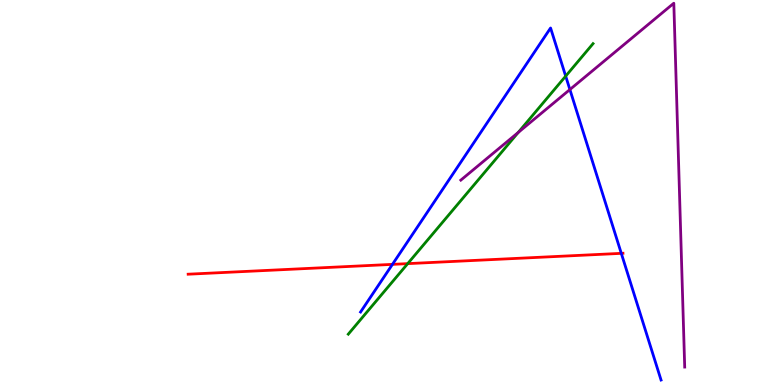[{'lines': ['blue', 'red'], 'intersections': [{'x': 5.06, 'y': 3.13}, {'x': 8.02, 'y': 3.42}]}, {'lines': ['green', 'red'], 'intersections': [{'x': 5.26, 'y': 3.15}]}, {'lines': ['purple', 'red'], 'intersections': []}, {'lines': ['blue', 'green'], 'intersections': [{'x': 7.3, 'y': 8.02}]}, {'lines': ['blue', 'purple'], 'intersections': [{'x': 7.35, 'y': 7.67}]}, {'lines': ['green', 'purple'], 'intersections': [{'x': 6.69, 'y': 6.56}]}]